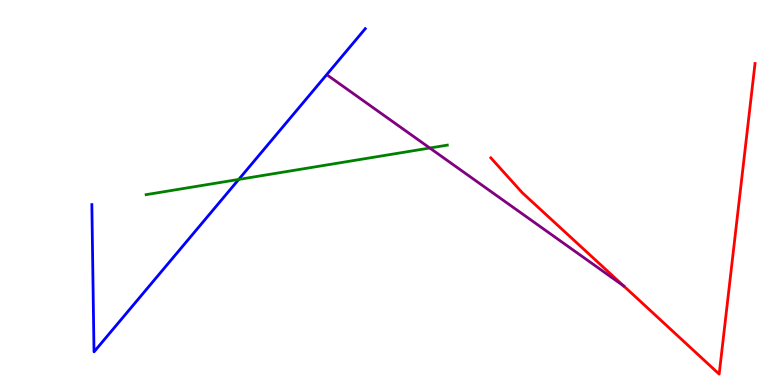[{'lines': ['blue', 'red'], 'intersections': []}, {'lines': ['green', 'red'], 'intersections': []}, {'lines': ['purple', 'red'], 'intersections': []}, {'lines': ['blue', 'green'], 'intersections': [{'x': 3.08, 'y': 5.34}]}, {'lines': ['blue', 'purple'], 'intersections': []}, {'lines': ['green', 'purple'], 'intersections': [{'x': 5.55, 'y': 6.16}]}]